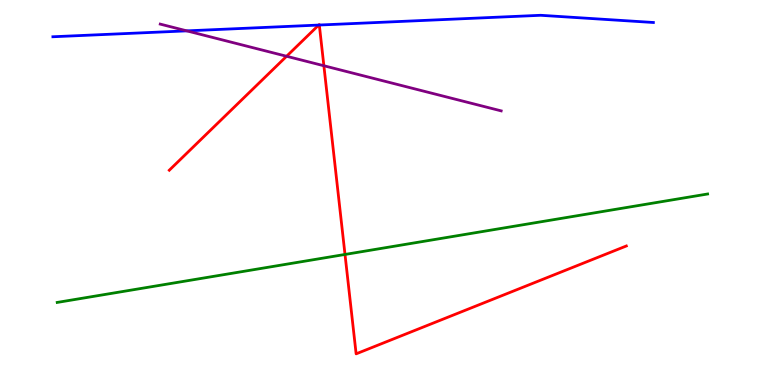[{'lines': ['blue', 'red'], 'intersections': [{'x': 4.11, 'y': 9.35}, {'x': 4.12, 'y': 9.35}]}, {'lines': ['green', 'red'], 'intersections': [{'x': 4.45, 'y': 3.39}]}, {'lines': ['purple', 'red'], 'intersections': [{'x': 3.7, 'y': 8.54}, {'x': 4.18, 'y': 8.29}]}, {'lines': ['blue', 'green'], 'intersections': []}, {'lines': ['blue', 'purple'], 'intersections': [{'x': 2.41, 'y': 9.2}]}, {'lines': ['green', 'purple'], 'intersections': []}]